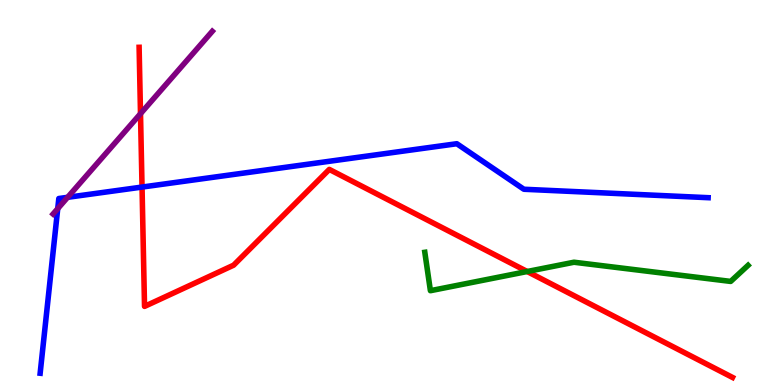[{'lines': ['blue', 'red'], 'intersections': [{'x': 1.83, 'y': 5.14}]}, {'lines': ['green', 'red'], 'intersections': [{'x': 6.8, 'y': 2.95}]}, {'lines': ['purple', 'red'], 'intersections': [{'x': 1.81, 'y': 7.05}]}, {'lines': ['blue', 'green'], 'intersections': []}, {'lines': ['blue', 'purple'], 'intersections': [{'x': 0.745, 'y': 4.58}, {'x': 0.872, 'y': 4.87}]}, {'lines': ['green', 'purple'], 'intersections': []}]